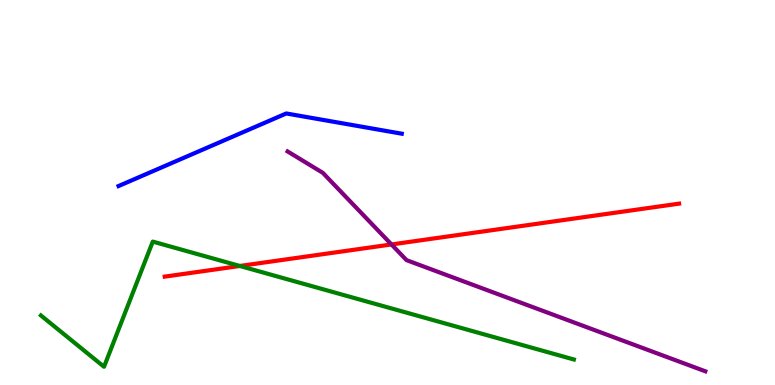[{'lines': ['blue', 'red'], 'intersections': []}, {'lines': ['green', 'red'], 'intersections': [{'x': 3.09, 'y': 3.09}]}, {'lines': ['purple', 'red'], 'intersections': [{'x': 5.05, 'y': 3.65}]}, {'lines': ['blue', 'green'], 'intersections': []}, {'lines': ['blue', 'purple'], 'intersections': []}, {'lines': ['green', 'purple'], 'intersections': []}]